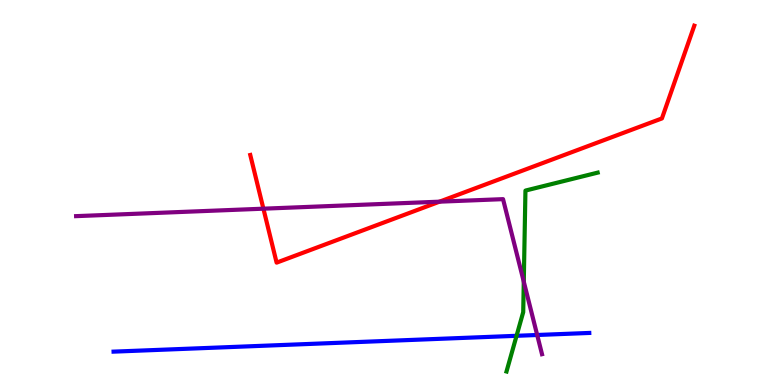[{'lines': ['blue', 'red'], 'intersections': []}, {'lines': ['green', 'red'], 'intersections': []}, {'lines': ['purple', 'red'], 'intersections': [{'x': 3.4, 'y': 4.58}, {'x': 5.67, 'y': 4.76}]}, {'lines': ['blue', 'green'], 'intersections': [{'x': 6.67, 'y': 1.28}]}, {'lines': ['blue', 'purple'], 'intersections': [{'x': 6.93, 'y': 1.3}]}, {'lines': ['green', 'purple'], 'intersections': [{'x': 6.76, 'y': 2.68}]}]